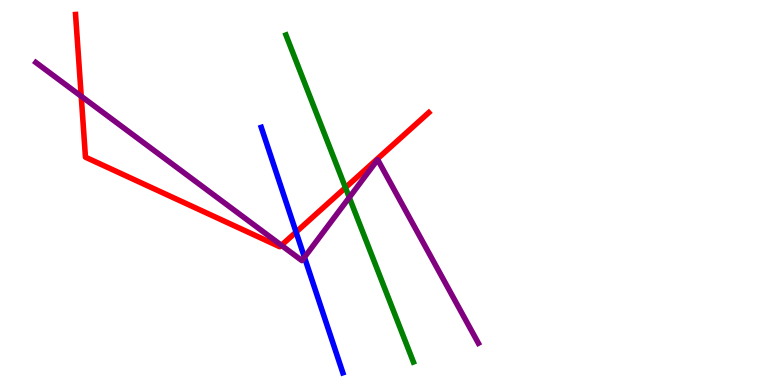[{'lines': ['blue', 'red'], 'intersections': [{'x': 3.82, 'y': 3.97}]}, {'lines': ['green', 'red'], 'intersections': [{'x': 4.46, 'y': 5.13}]}, {'lines': ['purple', 'red'], 'intersections': [{'x': 1.05, 'y': 7.5}, {'x': 3.63, 'y': 3.63}]}, {'lines': ['blue', 'green'], 'intersections': []}, {'lines': ['blue', 'purple'], 'intersections': [{'x': 3.93, 'y': 3.32}]}, {'lines': ['green', 'purple'], 'intersections': [{'x': 4.51, 'y': 4.87}]}]